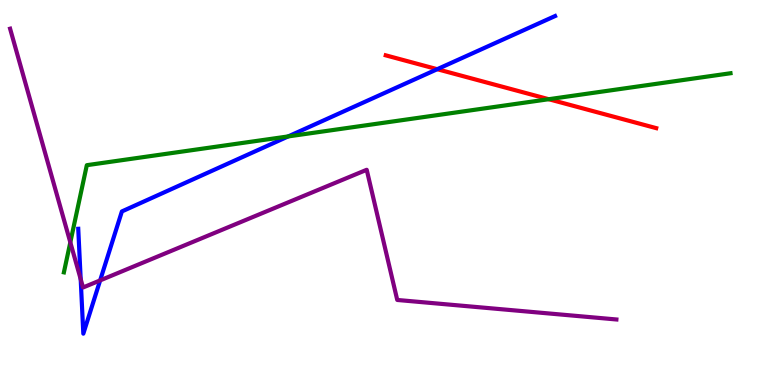[{'lines': ['blue', 'red'], 'intersections': [{'x': 5.64, 'y': 8.2}]}, {'lines': ['green', 'red'], 'intersections': [{'x': 7.08, 'y': 7.42}]}, {'lines': ['purple', 'red'], 'intersections': []}, {'lines': ['blue', 'green'], 'intersections': [{'x': 3.72, 'y': 6.46}]}, {'lines': ['blue', 'purple'], 'intersections': [{'x': 1.04, 'y': 2.75}, {'x': 1.29, 'y': 2.72}]}, {'lines': ['green', 'purple'], 'intersections': [{'x': 0.907, 'y': 3.71}]}]